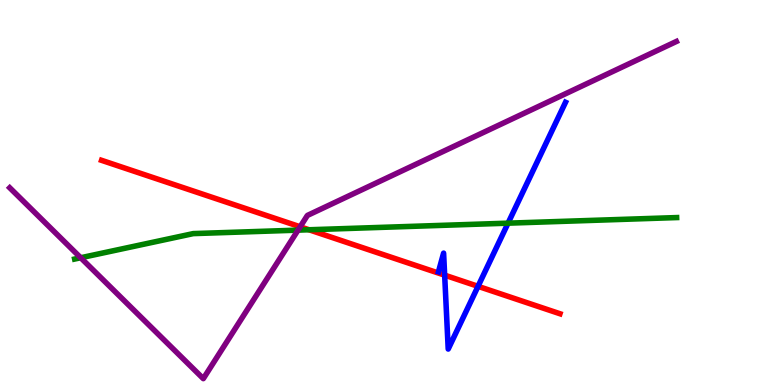[{'lines': ['blue', 'red'], 'intersections': [{'x': 5.74, 'y': 2.85}, {'x': 6.17, 'y': 2.56}]}, {'lines': ['green', 'red'], 'intersections': [{'x': 3.99, 'y': 4.03}]}, {'lines': ['purple', 'red'], 'intersections': [{'x': 3.87, 'y': 4.11}]}, {'lines': ['blue', 'green'], 'intersections': [{'x': 6.56, 'y': 4.2}]}, {'lines': ['blue', 'purple'], 'intersections': []}, {'lines': ['green', 'purple'], 'intersections': [{'x': 1.04, 'y': 3.31}, {'x': 3.85, 'y': 4.02}]}]